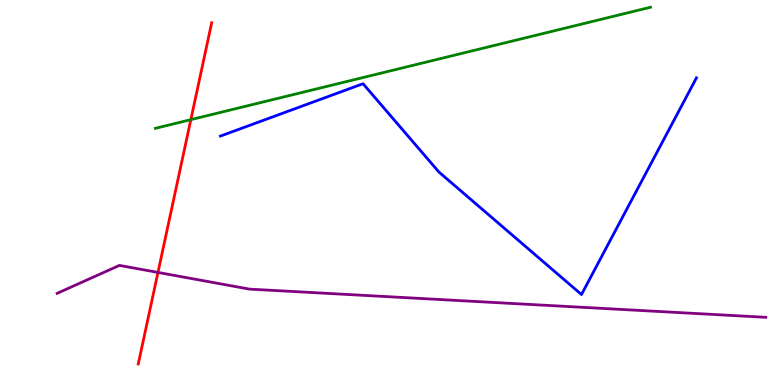[{'lines': ['blue', 'red'], 'intersections': []}, {'lines': ['green', 'red'], 'intersections': [{'x': 2.46, 'y': 6.89}]}, {'lines': ['purple', 'red'], 'intersections': [{'x': 2.04, 'y': 2.92}]}, {'lines': ['blue', 'green'], 'intersections': []}, {'lines': ['blue', 'purple'], 'intersections': []}, {'lines': ['green', 'purple'], 'intersections': []}]